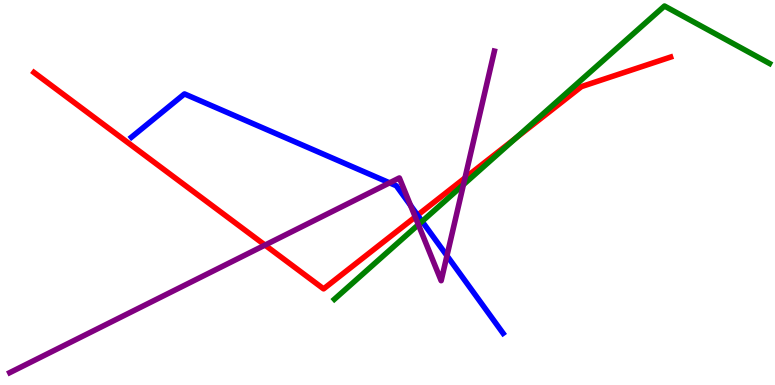[{'lines': ['blue', 'red'], 'intersections': [{'x': 5.39, 'y': 4.41}]}, {'lines': ['green', 'red'], 'intersections': [{'x': 6.66, 'y': 6.42}]}, {'lines': ['purple', 'red'], 'intersections': [{'x': 3.42, 'y': 3.63}, {'x': 5.36, 'y': 4.36}, {'x': 6.0, 'y': 5.38}]}, {'lines': ['blue', 'green'], 'intersections': [{'x': 5.45, 'y': 4.25}]}, {'lines': ['blue', 'purple'], 'intersections': [{'x': 5.03, 'y': 5.25}, {'x': 5.3, 'y': 4.66}, {'x': 5.77, 'y': 3.36}]}, {'lines': ['green', 'purple'], 'intersections': [{'x': 5.4, 'y': 4.16}, {'x': 5.98, 'y': 5.2}]}]